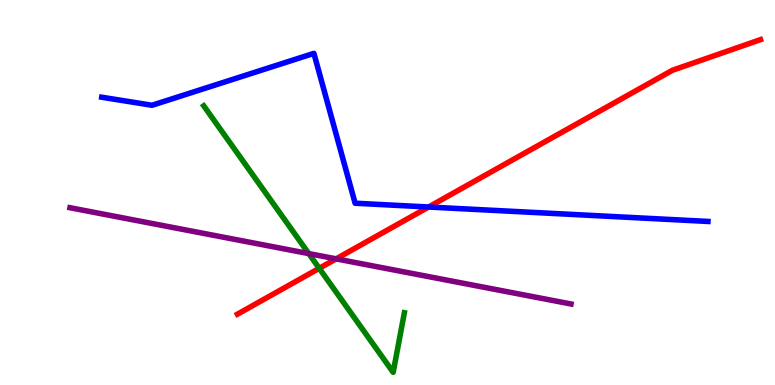[{'lines': ['blue', 'red'], 'intersections': [{'x': 5.53, 'y': 4.62}]}, {'lines': ['green', 'red'], 'intersections': [{'x': 4.12, 'y': 3.03}]}, {'lines': ['purple', 'red'], 'intersections': [{'x': 4.34, 'y': 3.28}]}, {'lines': ['blue', 'green'], 'intersections': []}, {'lines': ['blue', 'purple'], 'intersections': []}, {'lines': ['green', 'purple'], 'intersections': [{'x': 3.98, 'y': 3.41}]}]